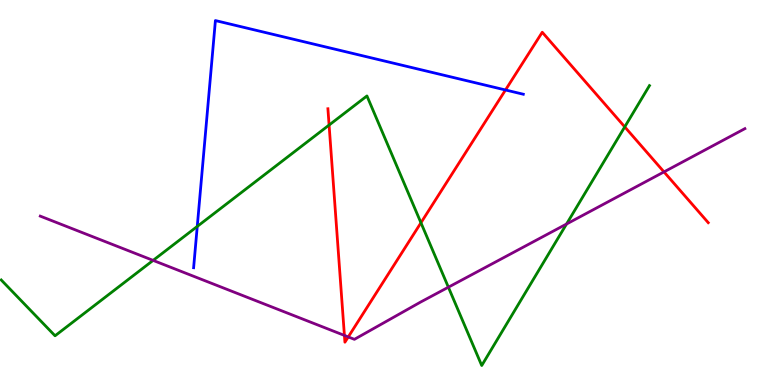[{'lines': ['blue', 'red'], 'intersections': [{'x': 6.52, 'y': 7.66}]}, {'lines': ['green', 'red'], 'intersections': [{'x': 4.25, 'y': 6.75}, {'x': 5.43, 'y': 4.21}, {'x': 8.06, 'y': 6.7}]}, {'lines': ['purple', 'red'], 'intersections': [{'x': 4.44, 'y': 1.29}, {'x': 4.49, 'y': 1.25}, {'x': 8.57, 'y': 5.53}]}, {'lines': ['blue', 'green'], 'intersections': [{'x': 2.55, 'y': 4.12}]}, {'lines': ['blue', 'purple'], 'intersections': []}, {'lines': ['green', 'purple'], 'intersections': [{'x': 1.98, 'y': 3.24}, {'x': 5.79, 'y': 2.54}, {'x': 7.31, 'y': 4.18}]}]